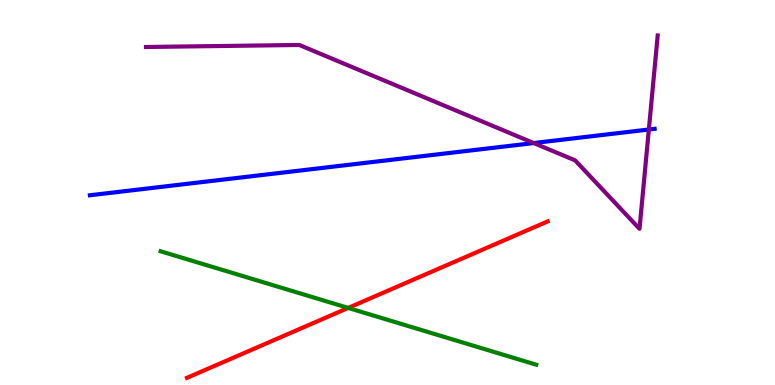[{'lines': ['blue', 'red'], 'intersections': []}, {'lines': ['green', 'red'], 'intersections': [{'x': 4.49, 'y': 2.0}]}, {'lines': ['purple', 'red'], 'intersections': []}, {'lines': ['blue', 'green'], 'intersections': []}, {'lines': ['blue', 'purple'], 'intersections': [{'x': 6.89, 'y': 6.28}, {'x': 8.37, 'y': 6.64}]}, {'lines': ['green', 'purple'], 'intersections': []}]